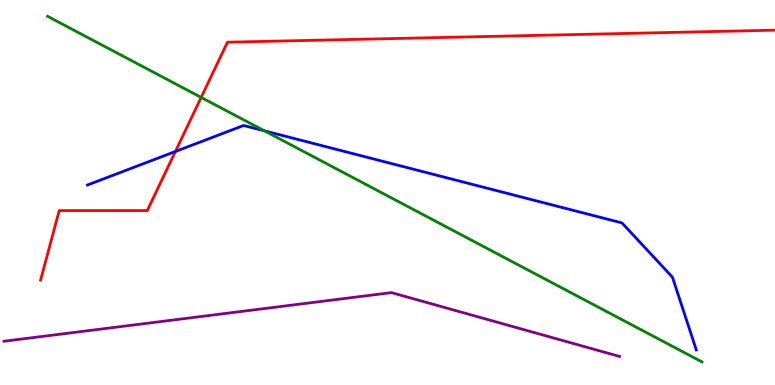[{'lines': ['blue', 'red'], 'intersections': [{'x': 2.26, 'y': 6.07}]}, {'lines': ['green', 'red'], 'intersections': [{'x': 2.6, 'y': 7.47}]}, {'lines': ['purple', 'red'], 'intersections': []}, {'lines': ['blue', 'green'], 'intersections': [{'x': 3.41, 'y': 6.6}]}, {'lines': ['blue', 'purple'], 'intersections': []}, {'lines': ['green', 'purple'], 'intersections': []}]